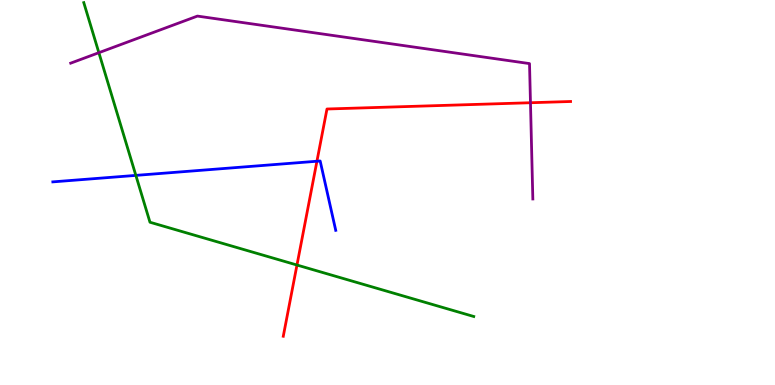[{'lines': ['blue', 'red'], 'intersections': [{'x': 4.09, 'y': 5.81}]}, {'lines': ['green', 'red'], 'intersections': [{'x': 3.83, 'y': 3.12}]}, {'lines': ['purple', 'red'], 'intersections': [{'x': 6.84, 'y': 7.33}]}, {'lines': ['blue', 'green'], 'intersections': [{'x': 1.75, 'y': 5.44}]}, {'lines': ['blue', 'purple'], 'intersections': []}, {'lines': ['green', 'purple'], 'intersections': [{'x': 1.28, 'y': 8.63}]}]